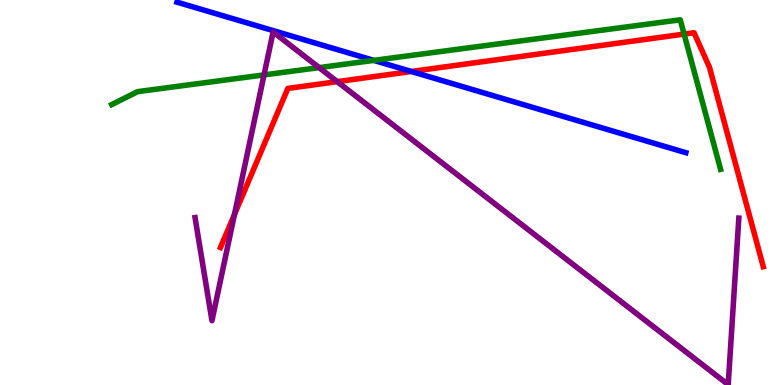[{'lines': ['blue', 'red'], 'intersections': [{'x': 5.31, 'y': 8.14}]}, {'lines': ['green', 'red'], 'intersections': [{'x': 8.83, 'y': 9.11}]}, {'lines': ['purple', 'red'], 'intersections': [{'x': 3.03, 'y': 4.43}, {'x': 4.35, 'y': 7.88}]}, {'lines': ['blue', 'green'], 'intersections': [{'x': 4.82, 'y': 8.43}]}, {'lines': ['blue', 'purple'], 'intersections': []}, {'lines': ['green', 'purple'], 'intersections': [{'x': 3.41, 'y': 8.05}, {'x': 4.12, 'y': 8.24}]}]